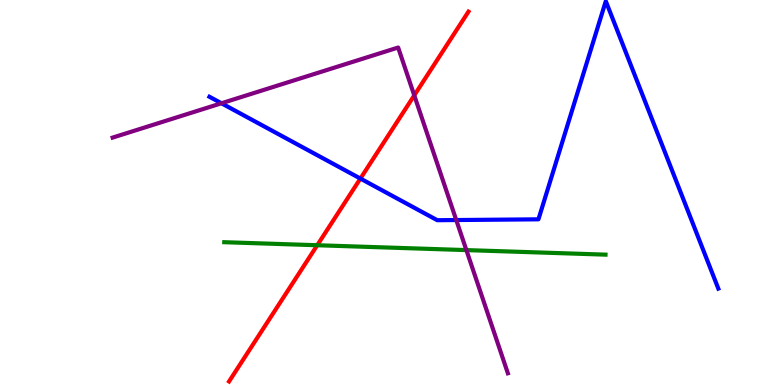[{'lines': ['blue', 'red'], 'intersections': [{'x': 4.65, 'y': 5.36}]}, {'lines': ['green', 'red'], 'intersections': [{'x': 4.09, 'y': 3.63}]}, {'lines': ['purple', 'red'], 'intersections': [{'x': 5.35, 'y': 7.52}]}, {'lines': ['blue', 'green'], 'intersections': []}, {'lines': ['blue', 'purple'], 'intersections': [{'x': 2.86, 'y': 7.32}, {'x': 5.89, 'y': 4.28}]}, {'lines': ['green', 'purple'], 'intersections': [{'x': 6.02, 'y': 3.5}]}]